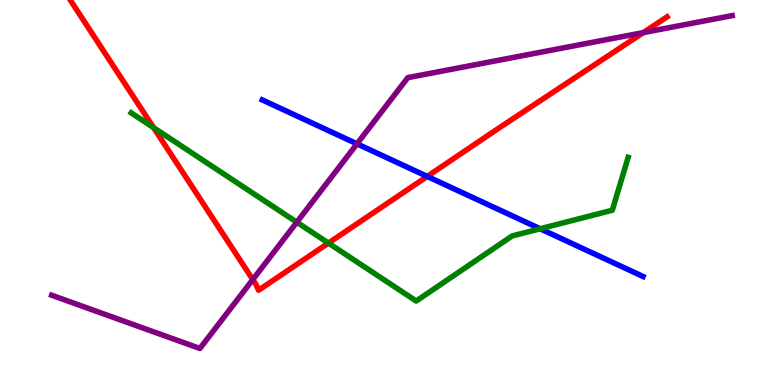[{'lines': ['blue', 'red'], 'intersections': [{'x': 5.51, 'y': 5.42}]}, {'lines': ['green', 'red'], 'intersections': [{'x': 1.98, 'y': 6.68}, {'x': 4.24, 'y': 3.69}]}, {'lines': ['purple', 'red'], 'intersections': [{'x': 3.26, 'y': 2.74}, {'x': 8.3, 'y': 9.15}]}, {'lines': ['blue', 'green'], 'intersections': [{'x': 6.97, 'y': 4.06}]}, {'lines': ['blue', 'purple'], 'intersections': [{'x': 4.61, 'y': 6.26}]}, {'lines': ['green', 'purple'], 'intersections': [{'x': 3.83, 'y': 4.23}]}]